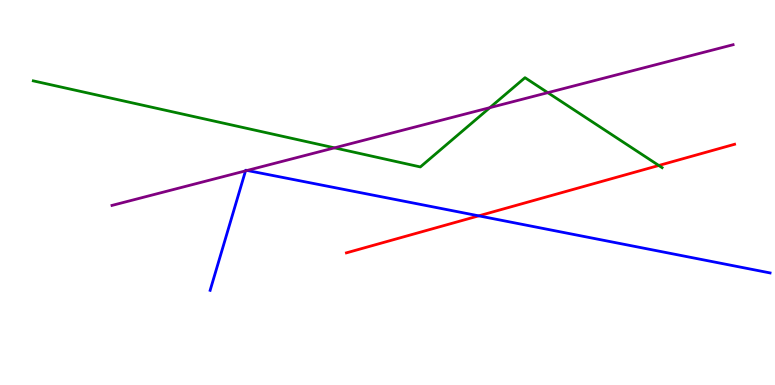[{'lines': ['blue', 'red'], 'intersections': [{'x': 6.18, 'y': 4.39}]}, {'lines': ['green', 'red'], 'intersections': [{'x': 8.5, 'y': 5.7}]}, {'lines': ['purple', 'red'], 'intersections': []}, {'lines': ['blue', 'green'], 'intersections': []}, {'lines': ['blue', 'purple'], 'intersections': [{'x': 3.17, 'y': 5.56}, {'x': 3.19, 'y': 5.57}]}, {'lines': ['green', 'purple'], 'intersections': [{'x': 4.32, 'y': 6.16}, {'x': 6.32, 'y': 7.2}, {'x': 7.07, 'y': 7.59}]}]